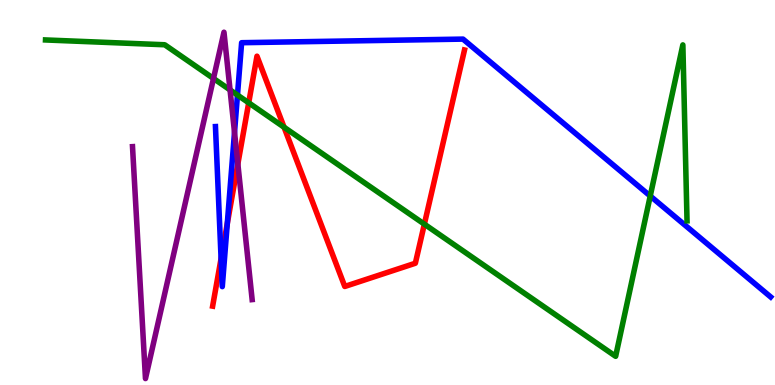[{'lines': ['blue', 'red'], 'intersections': [{'x': 2.85, 'y': 3.29}, {'x': 2.93, 'y': 4.19}]}, {'lines': ['green', 'red'], 'intersections': [{'x': 3.21, 'y': 7.33}, {'x': 3.67, 'y': 6.7}, {'x': 5.48, 'y': 4.18}]}, {'lines': ['purple', 'red'], 'intersections': [{'x': 3.07, 'y': 5.74}]}, {'lines': ['blue', 'green'], 'intersections': [{'x': 3.06, 'y': 7.53}, {'x': 8.39, 'y': 4.91}]}, {'lines': ['blue', 'purple'], 'intersections': [{'x': 3.03, 'y': 6.56}]}, {'lines': ['green', 'purple'], 'intersections': [{'x': 2.75, 'y': 7.96}, {'x': 2.97, 'y': 7.66}]}]